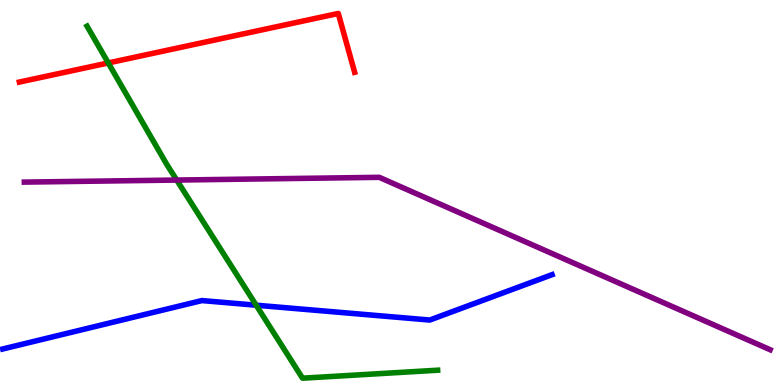[{'lines': ['blue', 'red'], 'intersections': []}, {'lines': ['green', 'red'], 'intersections': [{'x': 1.4, 'y': 8.37}]}, {'lines': ['purple', 'red'], 'intersections': []}, {'lines': ['blue', 'green'], 'intersections': [{'x': 3.31, 'y': 2.07}]}, {'lines': ['blue', 'purple'], 'intersections': []}, {'lines': ['green', 'purple'], 'intersections': [{'x': 2.28, 'y': 5.32}]}]